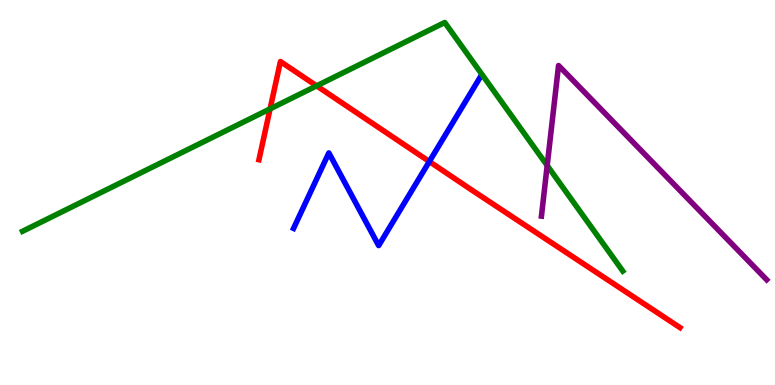[{'lines': ['blue', 'red'], 'intersections': [{'x': 5.54, 'y': 5.8}]}, {'lines': ['green', 'red'], 'intersections': [{'x': 3.48, 'y': 7.17}, {'x': 4.09, 'y': 7.77}]}, {'lines': ['purple', 'red'], 'intersections': []}, {'lines': ['blue', 'green'], 'intersections': []}, {'lines': ['blue', 'purple'], 'intersections': []}, {'lines': ['green', 'purple'], 'intersections': [{'x': 7.06, 'y': 5.7}]}]